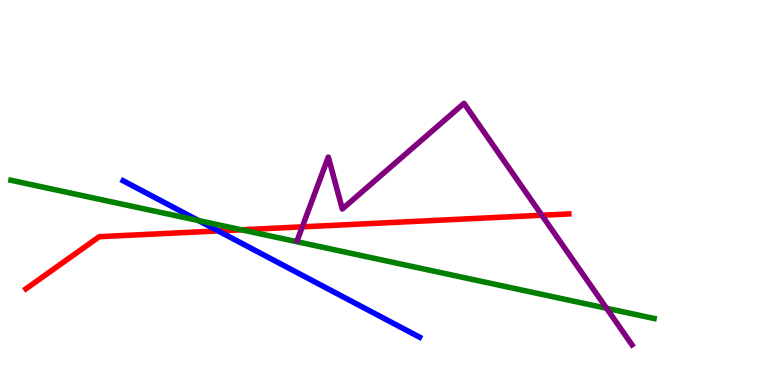[{'lines': ['blue', 'red'], 'intersections': [{'x': 2.82, 'y': 4.0}]}, {'lines': ['green', 'red'], 'intersections': [{'x': 3.12, 'y': 4.03}]}, {'lines': ['purple', 'red'], 'intersections': [{'x': 3.9, 'y': 4.11}, {'x': 6.99, 'y': 4.41}]}, {'lines': ['blue', 'green'], 'intersections': [{'x': 2.56, 'y': 4.27}]}, {'lines': ['blue', 'purple'], 'intersections': []}, {'lines': ['green', 'purple'], 'intersections': [{'x': 7.83, 'y': 1.99}]}]